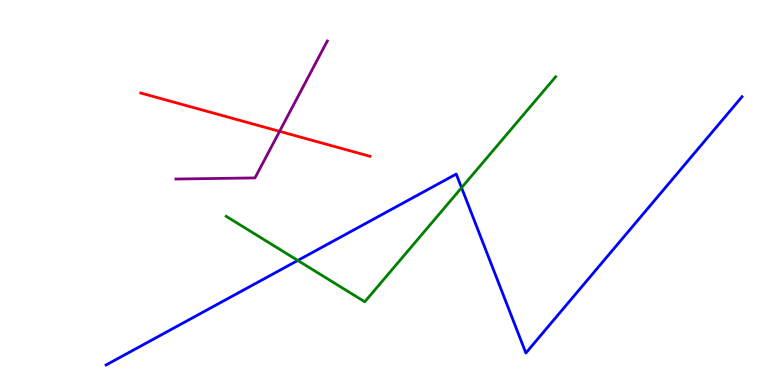[{'lines': ['blue', 'red'], 'intersections': []}, {'lines': ['green', 'red'], 'intersections': []}, {'lines': ['purple', 'red'], 'intersections': [{'x': 3.61, 'y': 6.59}]}, {'lines': ['blue', 'green'], 'intersections': [{'x': 3.84, 'y': 3.23}, {'x': 5.96, 'y': 5.12}]}, {'lines': ['blue', 'purple'], 'intersections': []}, {'lines': ['green', 'purple'], 'intersections': []}]